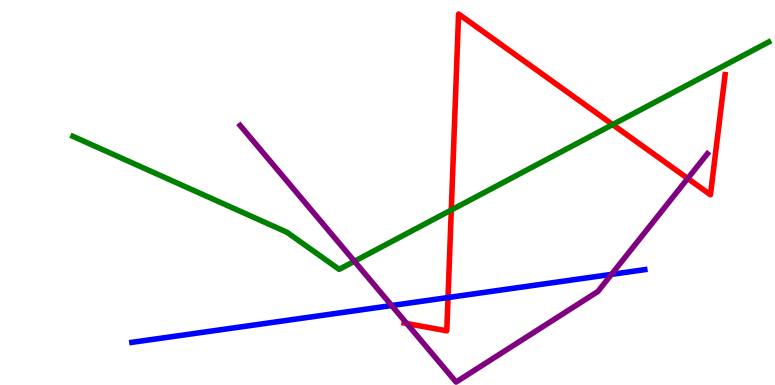[{'lines': ['blue', 'red'], 'intersections': [{'x': 5.78, 'y': 2.27}]}, {'lines': ['green', 'red'], 'intersections': [{'x': 5.82, 'y': 4.55}, {'x': 7.91, 'y': 6.76}]}, {'lines': ['purple', 'red'], 'intersections': [{'x': 5.25, 'y': 1.6}, {'x': 8.87, 'y': 5.36}]}, {'lines': ['blue', 'green'], 'intersections': []}, {'lines': ['blue', 'purple'], 'intersections': [{'x': 5.05, 'y': 2.06}, {'x': 7.89, 'y': 2.87}]}, {'lines': ['green', 'purple'], 'intersections': [{'x': 4.57, 'y': 3.21}]}]